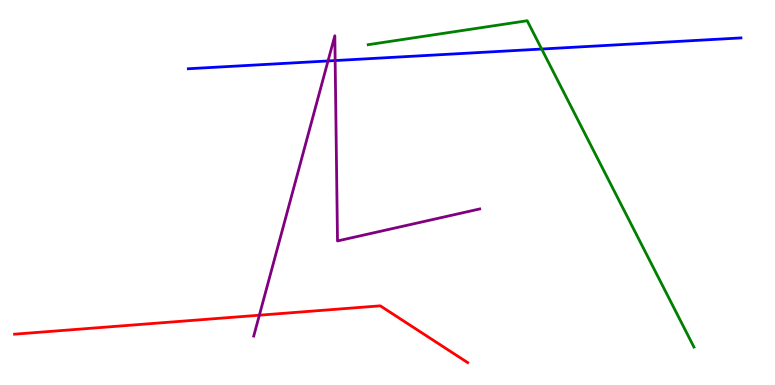[{'lines': ['blue', 'red'], 'intersections': []}, {'lines': ['green', 'red'], 'intersections': []}, {'lines': ['purple', 'red'], 'intersections': [{'x': 3.35, 'y': 1.81}]}, {'lines': ['blue', 'green'], 'intersections': [{'x': 6.99, 'y': 8.73}]}, {'lines': ['blue', 'purple'], 'intersections': [{'x': 4.23, 'y': 8.42}, {'x': 4.32, 'y': 8.43}]}, {'lines': ['green', 'purple'], 'intersections': []}]